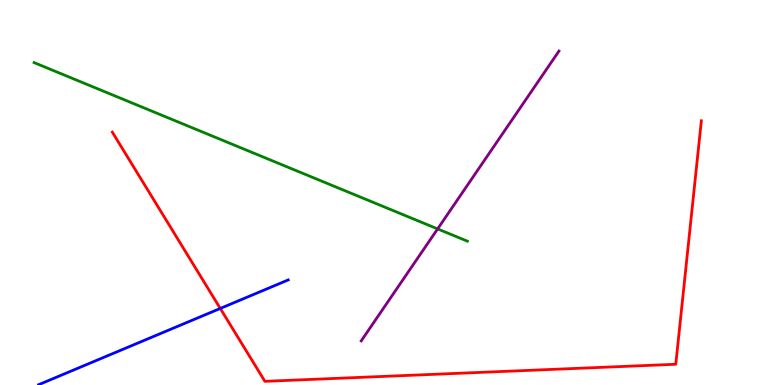[{'lines': ['blue', 'red'], 'intersections': [{'x': 2.84, 'y': 1.99}]}, {'lines': ['green', 'red'], 'intersections': []}, {'lines': ['purple', 'red'], 'intersections': []}, {'lines': ['blue', 'green'], 'intersections': []}, {'lines': ['blue', 'purple'], 'intersections': []}, {'lines': ['green', 'purple'], 'intersections': [{'x': 5.65, 'y': 4.05}]}]